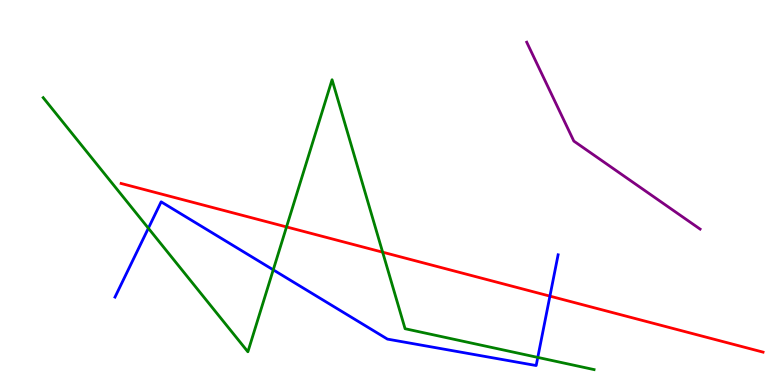[{'lines': ['blue', 'red'], 'intersections': [{'x': 7.1, 'y': 2.31}]}, {'lines': ['green', 'red'], 'intersections': [{'x': 3.7, 'y': 4.11}, {'x': 4.94, 'y': 3.45}]}, {'lines': ['purple', 'red'], 'intersections': []}, {'lines': ['blue', 'green'], 'intersections': [{'x': 1.91, 'y': 4.07}, {'x': 3.53, 'y': 2.99}, {'x': 6.94, 'y': 0.717}]}, {'lines': ['blue', 'purple'], 'intersections': []}, {'lines': ['green', 'purple'], 'intersections': []}]